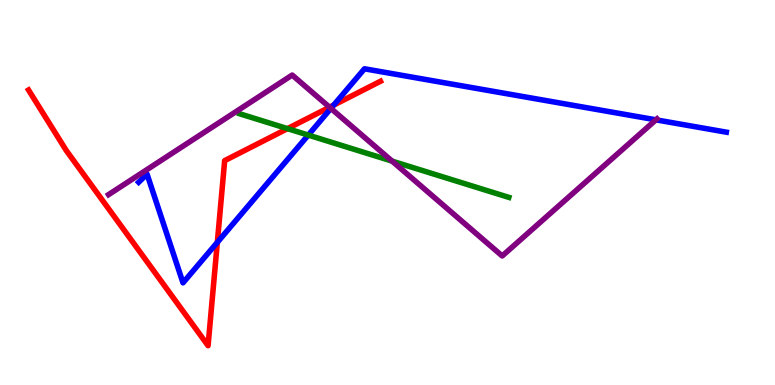[{'lines': ['blue', 'red'], 'intersections': [{'x': 2.8, 'y': 3.71}, {'x': 4.31, 'y': 7.27}]}, {'lines': ['green', 'red'], 'intersections': [{'x': 3.71, 'y': 6.66}]}, {'lines': ['purple', 'red'], 'intersections': [{'x': 4.25, 'y': 7.22}]}, {'lines': ['blue', 'green'], 'intersections': [{'x': 3.98, 'y': 6.49}]}, {'lines': ['blue', 'purple'], 'intersections': [{'x': 4.27, 'y': 7.18}, {'x': 8.46, 'y': 6.89}]}, {'lines': ['green', 'purple'], 'intersections': [{'x': 5.06, 'y': 5.82}]}]